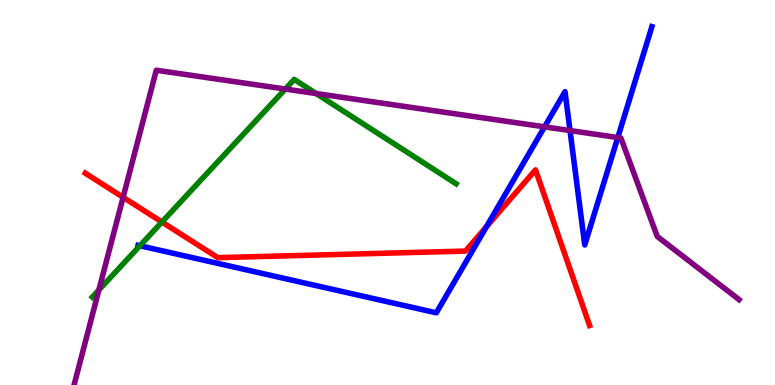[{'lines': ['blue', 'red'], 'intersections': [{'x': 6.28, 'y': 4.11}]}, {'lines': ['green', 'red'], 'intersections': [{'x': 2.09, 'y': 4.23}]}, {'lines': ['purple', 'red'], 'intersections': [{'x': 1.59, 'y': 4.88}]}, {'lines': ['blue', 'green'], 'intersections': [{'x': 1.81, 'y': 3.62}]}, {'lines': ['blue', 'purple'], 'intersections': [{'x': 7.03, 'y': 6.71}, {'x': 7.36, 'y': 6.61}, {'x': 7.97, 'y': 6.43}]}, {'lines': ['green', 'purple'], 'intersections': [{'x': 1.28, 'y': 2.47}, {'x': 3.68, 'y': 7.69}, {'x': 4.08, 'y': 7.57}]}]